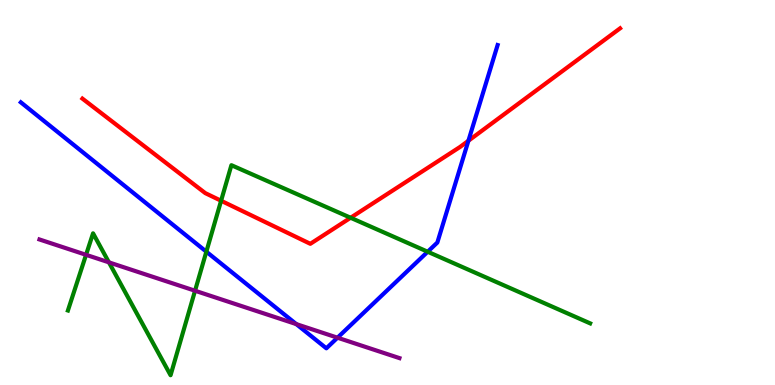[{'lines': ['blue', 'red'], 'intersections': [{'x': 6.04, 'y': 6.34}]}, {'lines': ['green', 'red'], 'intersections': [{'x': 2.85, 'y': 4.79}, {'x': 4.52, 'y': 4.34}]}, {'lines': ['purple', 'red'], 'intersections': []}, {'lines': ['blue', 'green'], 'intersections': [{'x': 2.66, 'y': 3.46}, {'x': 5.52, 'y': 3.46}]}, {'lines': ['blue', 'purple'], 'intersections': [{'x': 3.82, 'y': 1.58}, {'x': 4.35, 'y': 1.23}]}, {'lines': ['green', 'purple'], 'intersections': [{'x': 1.11, 'y': 3.38}, {'x': 1.41, 'y': 3.19}, {'x': 2.52, 'y': 2.45}]}]